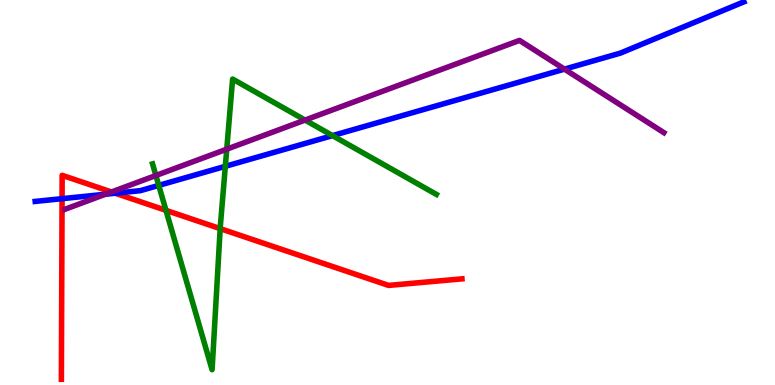[{'lines': ['blue', 'red'], 'intersections': [{'x': 0.801, 'y': 4.84}, {'x': 1.49, 'y': 4.98}]}, {'lines': ['green', 'red'], 'intersections': [{'x': 2.14, 'y': 4.54}, {'x': 2.84, 'y': 4.06}]}, {'lines': ['purple', 'red'], 'intersections': [{'x': 1.44, 'y': 5.01}]}, {'lines': ['blue', 'green'], 'intersections': [{'x': 2.05, 'y': 5.18}, {'x': 2.91, 'y': 5.68}, {'x': 4.29, 'y': 6.48}]}, {'lines': ['blue', 'purple'], 'intersections': [{'x': 1.36, 'y': 4.96}, {'x': 7.28, 'y': 8.2}]}, {'lines': ['green', 'purple'], 'intersections': [{'x': 2.01, 'y': 5.44}, {'x': 2.93, 'y': 6.13}, {'x': 3.94, 'y': 6.88}]}]